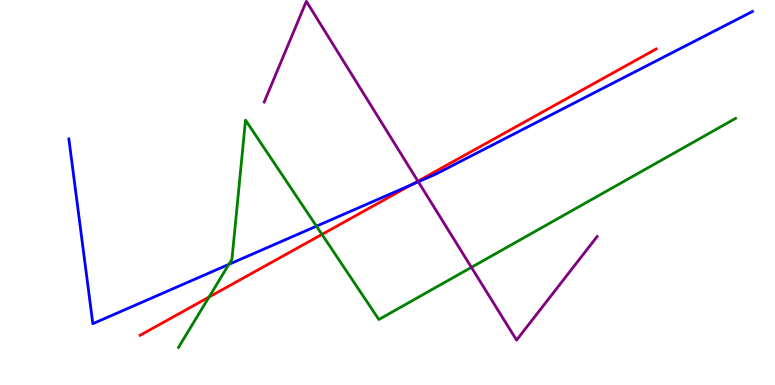[{'lines': ['blue', 'red'], 'intersections': [{'x': 5.31, 'y': 5.2}]}, {'lines': ['green', 'red'], 'intersections': [{'x': 2.7, 'y': 2.28}, {'x': 4.15, 'y': 3.91}]}, {'lines': ['purple', 'red'], 'intersections': [{'x': 5.39, 'y': 5.29}]}, {'lines': ['blue', 'green'], 'intersections': [{'x': 2.95, 'y': 3.13}, {'x': 4.08, 'y': 4.13}]}, {'lines': ['blue', 'purple'], 'intersections': [{'x': 5.4, 'y': 5.28}]}, {'lines': ['green', 'purple'], 'intersections': [{'x': 6.08, 'y': 3.06}]}]